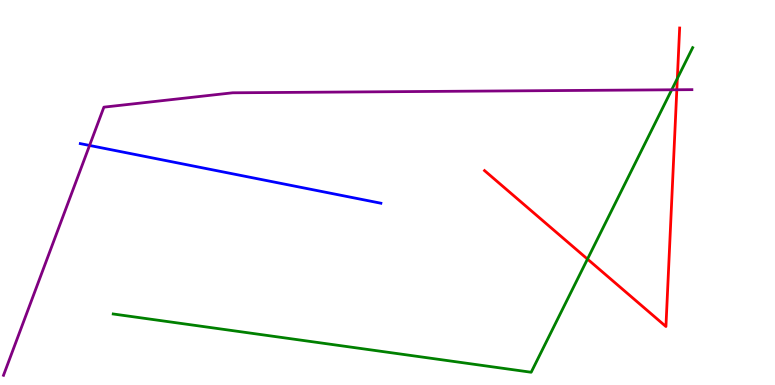[{'lines': ['blue', 'red'], 'intersections': []}, {'lines': ['green', 'red'], 'intersections': [{'x': 7.58, 'y': 3.27}, {'x': 8.74, 'y': 7.96}]}, {'lines': ['purple', 'red'], 'intersections': [{'x': 8.73, 'y': 7.67}]}, {'lines': ['blue', 'green'], 'intersections': []}, {'lines': ['blue', 'purple'], 'intersections': [{'x': 1.16, 'y': 6.22}]}, {'lines': ['green', 'purple'], 'intersections': [{'x': 8.67, 'y': 7.67}]}]